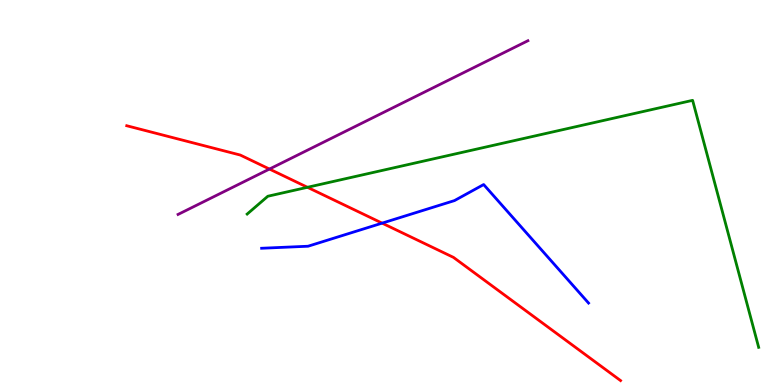[{'lines': ['blue', 'red'], 'intersections': [{'x': 4.93, 'y': 4.2}]}, {'lines': ['green', 'red'], 'intersections': [{'x': 3.97, 'y': 5.14}]}, {'lines': ['purple', 'red'], 'intersections': [{'x': 3.48, 'y': 5.61}]}, {'lines': ['blue', 'green'], 'intersections': []}, {'lines': ['blue', 'purple'], 'intersections': []}, {'lines': ['green', 'purple'], 'intersections': []}]